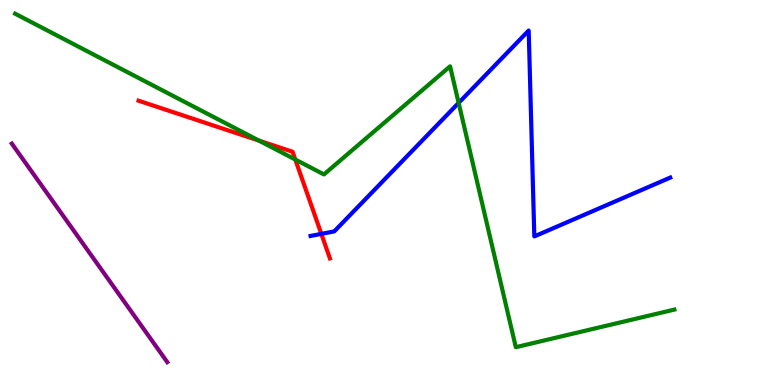[{'lines': ['blue', 'red'], 'intersections': [{'x': 4.15, 'y': 3.93}]}, {'lines': ['green', 'red'], 'intersections': [{'x': 3.34, 'y': 6.35}, {'x': 3.81, 'y': 5.86}]}, {'lines': ['purple', 'red'], 'intersections': []}, {'lines': ['blue', 'green'], 'intersections': [{'x': 5.92, 'y': 7.33}]}, {'lines': ['blue', 'purple'], 'intersections': []}, {'lines': ['green', 'purple'], 'intersections': []}]